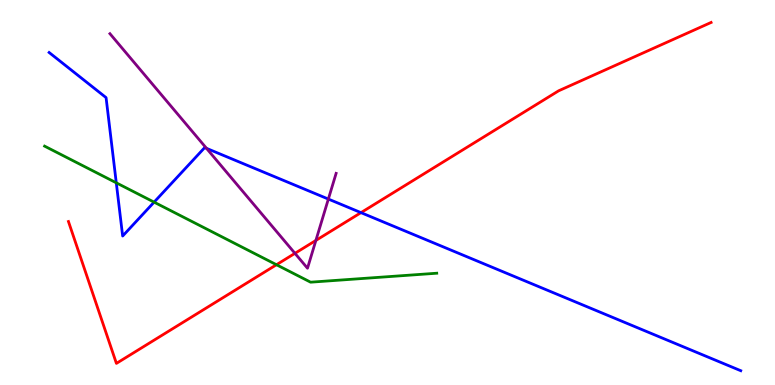[{'lines': ['blue', 'red'], 'intersections': [{'x': 4.66, 'y': 4.48}]}, {'lines': ['green', 'red'], 'intersections': [{'x': 3.57, 'y': 3.12}]}, {'lines': ['purple', 'red'], 'intersections': [{'x': 3.81, 'y': 3.42}, {'x': 4.08, 'y': 3.75}]}, {'lines': ['blue', 'green'], 'intersections': [{'x': 1.5, 'y': 5.25}, {'x': 1.99, 'y': 4.75}]}, {'lines': ['blue', 'purple'], 'intersections': [{'x': 2.66, 'y': 6.15}, {'x': 4.24, 'y': 4.83}]}, {'lines': ['green', 'purple'], 'intersections': []}]